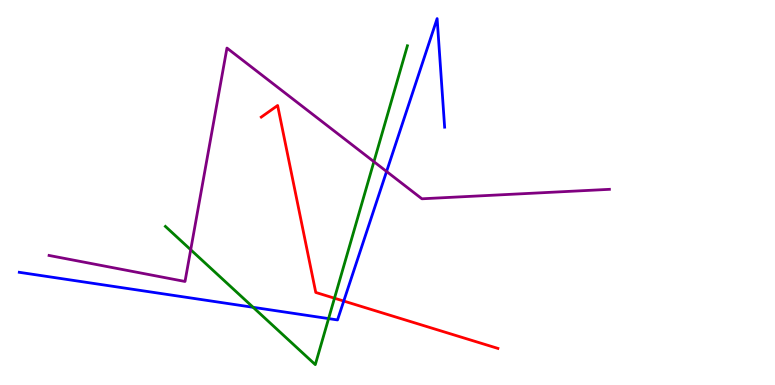[{'lines': ['blue', 'red'], 'intersections': [{'x': 4.44, 'y': 2.18}]}, {'lines': ['green', 'red'], 'intersections': [{'x': 4.32, 'y': 2.25}]}, {'lines': ['purple', 'red'], 'intersections': []}, {'lines': ['blue', 'green'], 'intersections': [{'x': 3.27, 'y': 2.02}, {'x': 4.24, 'y': 1.72}]}, {'lines': ['blue', 'purple'], 'intersections': [{'x': 4.99, 'y': 5.55}]}, {'lines': ['green', 'purple'], 'intersections': [{'x': 2.46, 'y': 3.51}, {'x': 4.82, 'y': 5.8}]}]